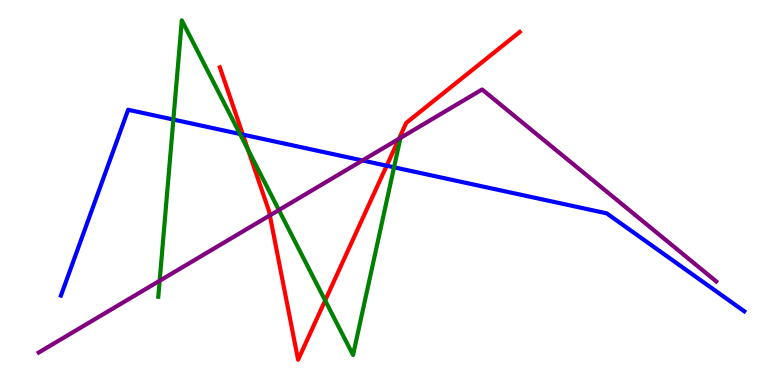[{'lines': ['blue', 'red'], 'intersections': [{'x': 3.13, 'y': 6.5}, {'x': 4.99, 'y': 5.7}]}, {'lines': ['green', 'red'], 'intersections': [{'x': 3.2, 'y': 6.11}, {'x': 4.2, 'y': 2.2}]}, {'lines': ['purple', 'red'], 'intersections': [{'x': 3.48, 'y': 4.41}, {'x': 5.15, 'y': 6.39}]}, {'lines': ['blue', 'green'], 'intersections': [{'x': 2.24, 'y': 6.89}, {'x': 3.1, 'y': 6.52}, {'x': 5.08, 'y': 5.65}]}, {'lines': ['blue', 'purple'], 'intersections': [{'x': 4.68, 'y': 5.83}]}, {'lines': ['green', 'purple'], 'intersections': [{'x': 2.06, 'y': 2.71}, {'x': 3.6, 'y': 4.54}, {'x': 5.17, 'y': 6.42}]}]